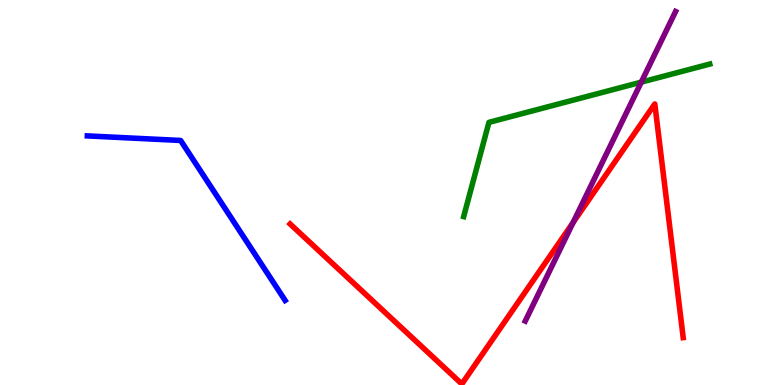[{'lines': ['blue', 'red'], 'intersections': []}, {'lines': ['green', 'red'], 'intersections': []}, {'lines': ['purple', 'red'], 'intersections': [{'x': 7.39, 'y': 4.22}]}, {'lines': ['blue', 'green'], 'intersections': []}, {'lines': ['blue', 'purple'], 'intersections': []}, {'lines': ['green', 'purple'], 'intersections': [{'x': 8.27, 'y': 7.87}]}]